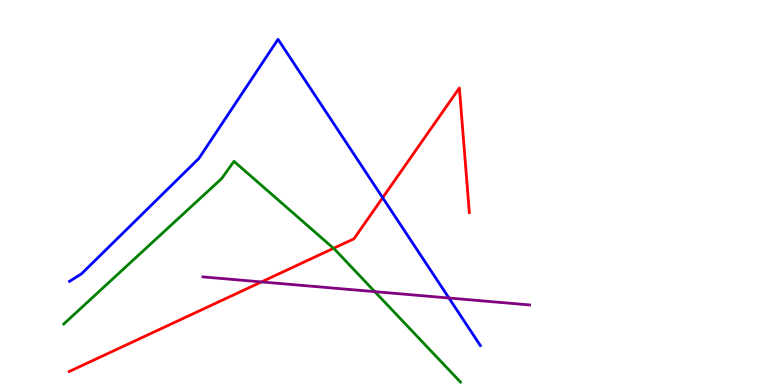[{'lines': ['blue', 'red'], 'intersections': [{'x': 4.94, 'y': 4.86}]}, {'lines': ['green', 'red'], 'intersections': [{'x': 4.3, 'y': 3.55}]}, {'lines': ['purple', 'red'], 'intersections': [{'x': 3.37, 'y': 2.68}]}, {'lines': ['blue', 'green'], 'intersections': []}, {'lines': ['blue', 'purple'], 'intersections': [{'x': 5.79, 'y': 2.26}]}, {'lines': ['green', 'purple'], 'intersections': [{'x': 4.84, 'y': 2.42}]}]